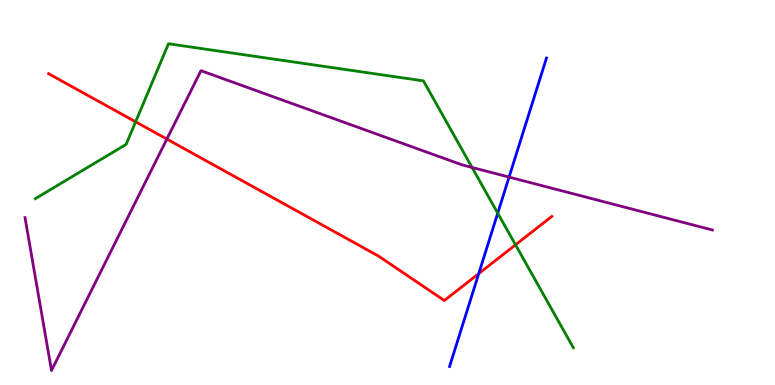[{'lines': ['blue', 'red'], 'intersections': [{'x': 6.18, 'y': 2.89}]}, {'lines': ['green', 'red'], 'intersections': [{'x': 1.75, 'y': 6.84}, {'x': 6.65, 'y': 3.64}]}, {'lines': ['purple', 'red'], 'intersections': [{'x': 2.15, 'y': 6.39}]}, {'lines': ['blue', 'green'], 'intersections': [{'x': 6.42, 'y': 4.46}]}, {'lines': ['blue', 'purple'], 'intersections': [{'x': 6.57, 'y': 5.4}]}, {'lines': ['green', 'purple'], 'intersections': [{'x': 6.09, 'y': 5.65}]}]